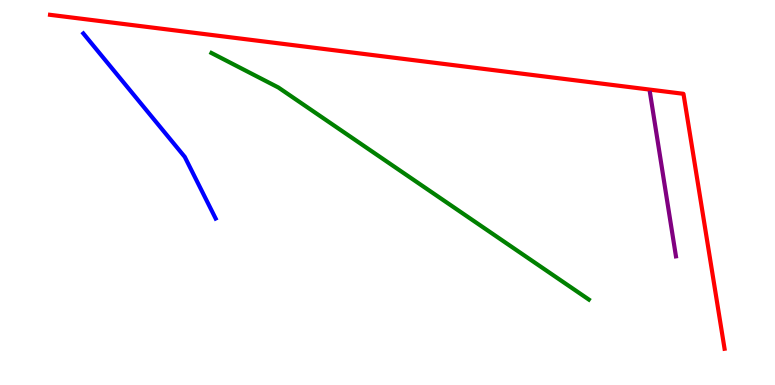[{'lines': ['blue', 'red'], 'intersections': []}, {'lines': ['green', 'red'], 'intersections': []}, {'lines': ['purple', 'red'], 'intersections': []}, {'lines': ['blue', 'green'], 'intersections': []}, {'lines': ['blue', 'purple'], 'intersections': []}, {'lines': ['green', 'purple'], 'intersections': []}]